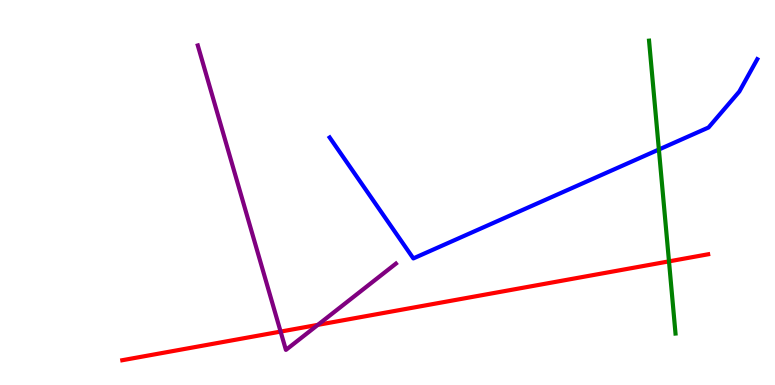[{'lines': ['blue', 'red'], 'intersections': []}, {'lines': ['green', 'red'], 'intersections': [{'x': 8.63, 'y': 3.21}]}, {'lines': ['purple', 'red'], 'intersections': [{'x': 3.62, 'y': 1.39}, {'x': 4.1, 'y': 1.56}]}, {'lines': ['blue', 'green'], 'intersections': [{'x': 8.5, 'y': 6.12}]}, {'lines': ['blue', 'purple'], 'intersections': []}, {'lines': ['green', 'purple'], 'intersections': []}]